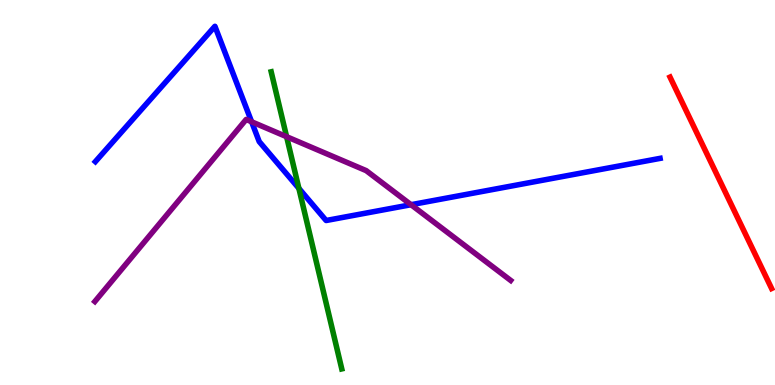[{'lines': ['blue', 'red'], 'intersections': []}, {'lines': ['green', 'red'], 'intersections': []}, {'lines': ['purple', 'red'], 'intersections': []}, {'lines': ['blue', 'green'], 'intersections': [{'x': 3.86, 'y': 5.11}]}, {'lines': ['blue', 'purple'], 'intersections': [{'x': 3.25, 'y': 6.84}, {'x': 5.3, 'y': 4.68}]}, {'lines': ['green', 'purple'], 'intersections': [{'x': 3.7, 'y': 6.45}]}]